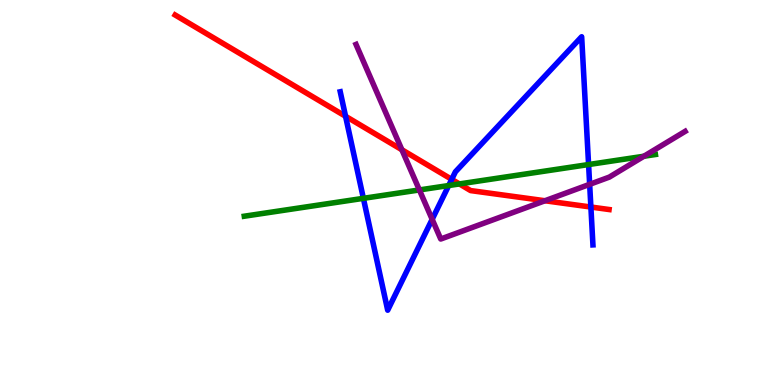[{'lines': ['blue', 'red'], 'intersections': [{'x': 4.46, 'y': 6.98}, {'x': 5.83, 'y': 5.34}, {'x': 7.62, 'y': 4.62}]}, {'lines': ['green', 'red'], 'intersections': [{'x': 5.93, 'y': 5.22}]}, {'lines': ['purple', 'red'], 'intersections': [{'x': 5.19, 'y': 6.11}, {'x': 7.03, 'y': 4.79}]}, {'lines': ['blue', 'green'], 'intersections': [{'x': 4.69, 'y': 4.85}, {'x': 5.79, 'y': 5.18}, {'x': 7.59, 'y': 5.73}]}, {'lines': ['blue', 'purple'], 'intersections': [{'x': 5.58, 'y': 4.3}, {'x': 7.61, 'y': 5.21}]}, {'lines': ['green', 'purple'], 'intersections': [{'x': 5.41, 'y': 5.07}, {'x': 8.31, 'y': 5.94}]}]